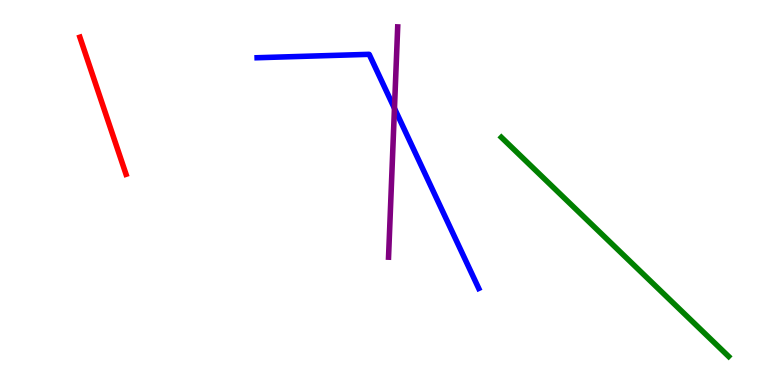[{'lines': ['blue', 'red'], 'intersections': []}, {'lines': ['green', 'red'], 'intersections': []}, {'lines': ['purple', 'red'], 'intersections': []}, {'lines': ['blue', 'green'], 'intersections': []}, {'lines': ['blue', 'purple'], 'intersections': [{'x': 5.09, 'y': 7.19}]}, {'lines': ['green', 'purple'], 'intersections': []}]